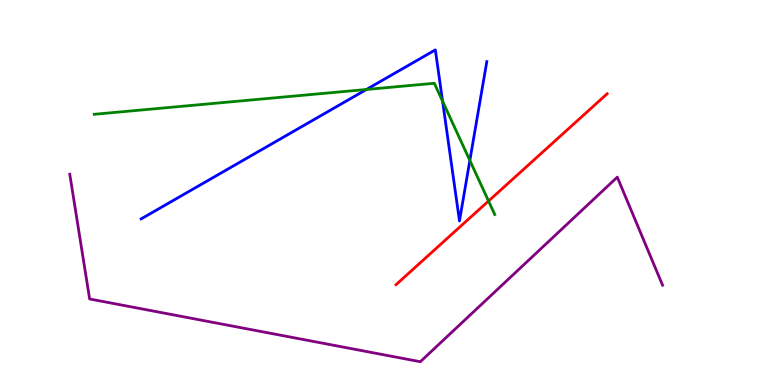[{'lines': ['blue', 'red'], 'intersections': []}, {'lines': ['green', 'red'], 'intersections': [{'x': 6.3, 'y': 4.78}]}, {'lines': ['purple', 'red'], 'intersections': []}, {'lines': ['blue', 'green'], 'intersections': [{'x': 4.73, 'y': 7.68}, {'x': 5.71, 'y': 7.37}, {'x': 6.06, 'y': 5.83}]}, {'lines': ['blue', 'purple'], 'intersections': []}, {'lines': ['green', 'purple'], 'intersections': []}]